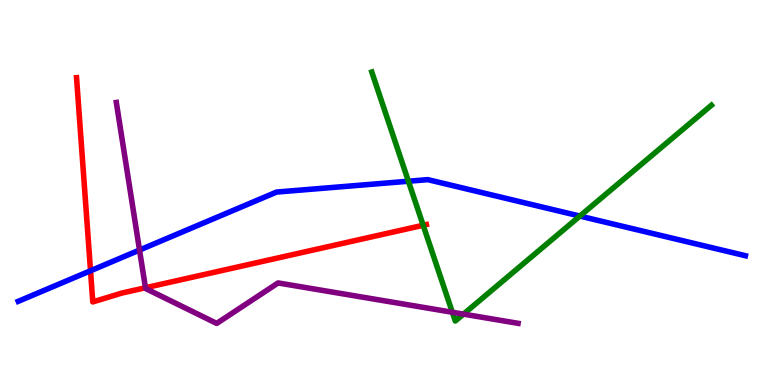[{'lines': ['blue', 'red'], 'intersections': [{'x': 1.17, 'y': 2.97}]}, {'lines': ['green', 'red'], 'intersections': [{'x': 5.46, 'y': 4.15}]}, {'lines': ['purple', 'red'], 'intersections': [{'x': 1.88, 'y': 2.53}]}, {'lines': ['blue', 'green'], 'intersections': [{'x': 5.27, 'y': 5.29}, {'x': 7.48, 'y': 4.39}]}, {'lines': ['blue', 'purple'], 'intersections': [{'x': 1.8, 'y': 3.51}]}, {'lines': ['green', 'purple'], 'intersections': [{'x': 5.84, 'y': 1.89}, {'x': 5.98, 'y': 1.84}]}]